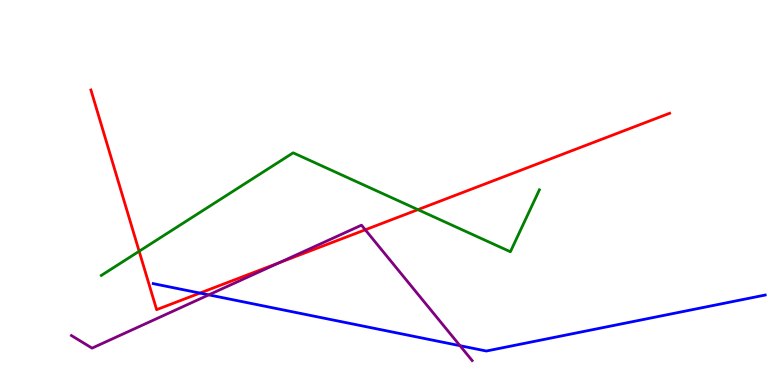[{'lines': ['blue', 'red'], 'intersections': [{'x': 2.58, 'y': 2.39}]}, {'lines': ['green', 'red'], 'intersections': [{'x': 1.8, 'y': 3.47}, {'x': 5.39, 'y': 4.55}]}, {'lines': ['purple', 'red'], 'intersections': [{'x': 3.6, 'y': 3.17}, {'x': 4.71, 'y': 4.03}]}, {'lines': ['blue', 'green'], 'intersections': []}, {'lines': ['blue', 'purple'], 'intersections': [{'x': 2.69, 'y': 2.34}, {'x': 5.94, 'y': 1.02}]}, {'lines': ['green', 'purple'], 'intersections': []}]